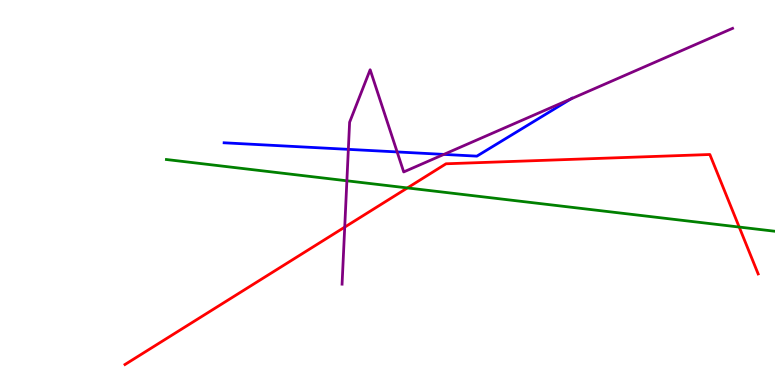[{'lines': ['blue', 'red'], 'intersections': []}, {'lines': ['green', 'red'], 'intersections': [{'x': 5.26, 'y': 5.12}, {'x': 9.54, 'y': 4.1}]}, {'lines': ['purple', 'red'], 'intersections': [{'x': 4.45, 'y': 4.1}]}, {'lines': ['blue', 'green'], 'intersections': []}, {'lines': ['blue', 'purple'], 'intersections': [{'x': 4.49, 'y': 6.12}, {'x': 5.12, 'y': 6.05}, {'x': 5.73, 'y': 5.99}, {'x': 7.36, 'y': 7.43}]}, {'lines': ['green', 'purple'], 'intersections': [{'x': 4.48, 'y': 5.3}]}]